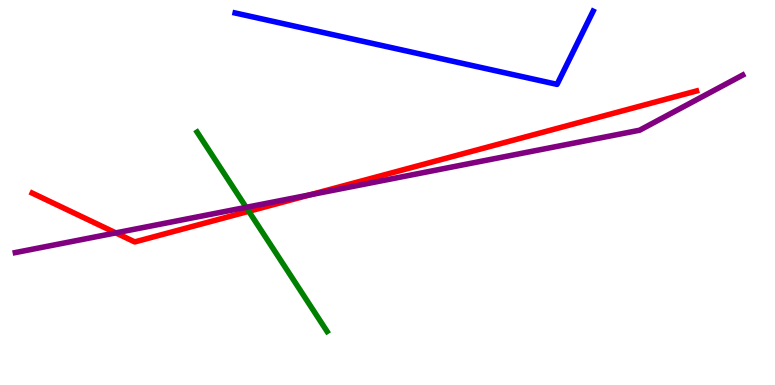[{'lines': ['blue', 'red'], 'intersections': []}, {'lines': ['green', 'red'], 'intersections': [{'x': 3.21, 'y': 4.51}]}, {'lines': ['purple', 'red'], 'intersections': [{'x': 1.49, 'y': 3.95}, {'x': 4.0, 'y': 4.94}]}, {'lines': ['blue', 'green'], 'intersections': []}, {'lines': ['blue', 'purple'], 'intersections': []}, {'lines': ['green', 'purple'], 'intersections': [{'x': 3.18, 'y': 4.61}]}]